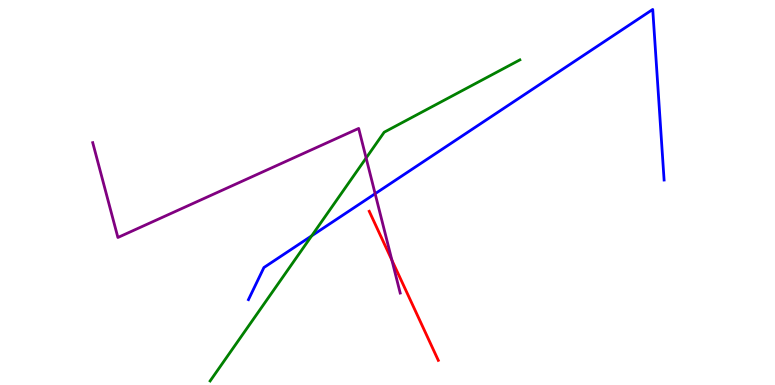[{'lines': ['blue', 'red'], 'intersections': []}, {'lines': ['green', 'red'], 'intersections': []}, {'lines': ['purple', 'red'], 'intersections': [{'x': 5.06, 'y': 3.24}]}, {'lines': ['blue', 'green'], 'intersections': [{'x': 4.02, 'y': 3.87}]}, {'lines': ['blue', 'purple'], 'intersections': [{'x': 4.84, 'y': 4.97}]}, {'lines': ['green', 'purple'], 'intersections': [{'x': 4.72, 'y': 5.9}]}]